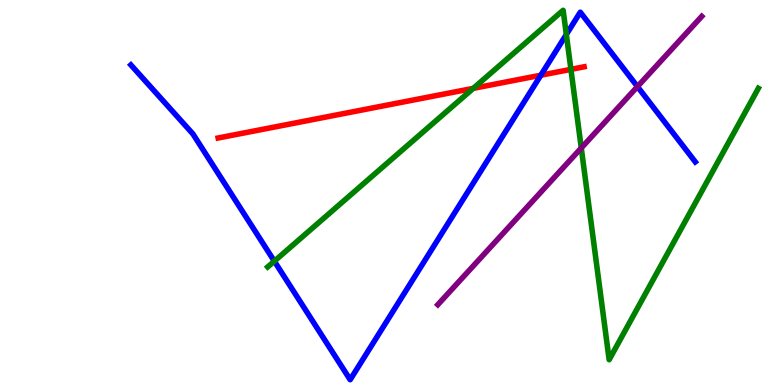[{'lines': ['blue', 'red'], 'intersections': [{'x': 6.98, 'y': 8.05}]}, {'lines': ['green', 'red'], 'intersections': [{'x': 6.11, 'y': 7.7}, {'x': 7.37, 'y': 8.2}]}, {'lines': ['purple', 'red'], 'intersections': []}, {'lines': ['blue', 'green'], 'intersections': [{'x': 3.54, 'y': 3.22}, {'x': 7.31, 'y': 9.1}]}, {'lines': ['blue', 'purple'], 'intersections': [{'x': 8.23, 'y': 7.75}]}, {'lines': ['green', 'purple'], 'intersections': [{'x': 7.5, 'y': 6.16}]}]